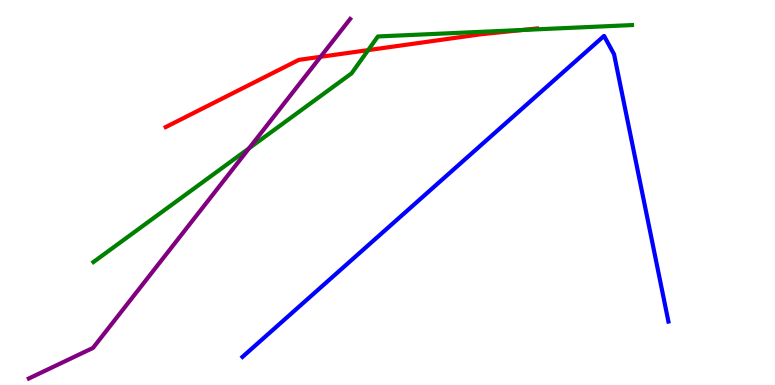[{'lines': ['blue', 'red'], 'intersections': []}, {'lines': ['green', 'red'], 'intersections': [{'x': 4.75, 'y': 8.7}, {'x': 6.74, 'y': 9.22}]}, {'lines': ['purple', 'red'], 'intersections': [{'x': 4.14, 'y': 8.52}]}, {'lines': ['blue', 'green'], 'intersections': []}, {'lines': ['blue', 'purple'], 'intersections': []}, {'lines': ['green', 'purple'], 'intersections': [{'x': 3.21, 'y': 6.15}]}]